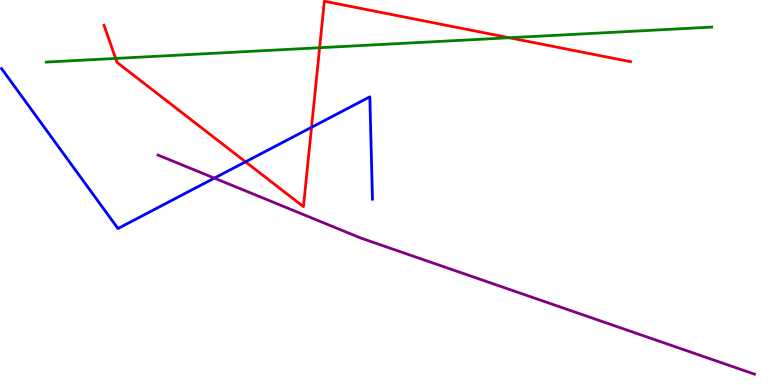[{'lines': ['blue', 'red'], 'intersections': [{'x': 3.17, 'y': 5.8}, {'x': 4.02, 'y': 6.69}]}, {'lines': ['green', 'red'], 'intersections': [{'x': 1.49, 'y': 8.48}, {'x': 4.12, 'y': 8.76}, {'x': 6.57, 'y': 9.02}]}, {'lines': ['purple', 'red'], 'intersections': []}, {'lines': ['blue', 'green'], 'intersections': []}, {'lines': ['blue', 'purple'], 'intersections': [{'x': 2.77, 'y': 5.37}]}, {'lines': ['green', 'purple'], 'intersections': []}]